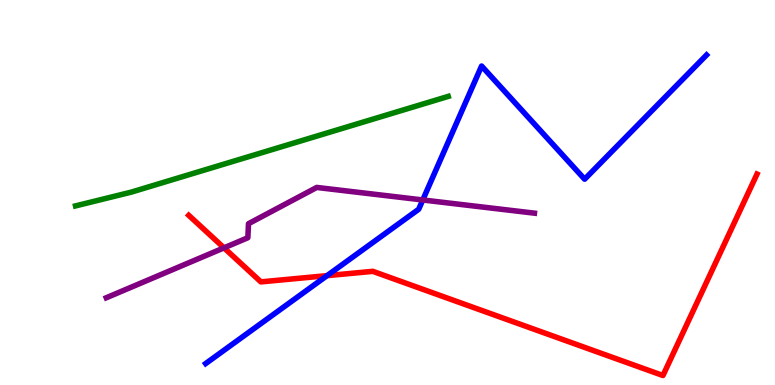[{'lines': ['blue', 'red'], 'intersections': [{'x': 4.22, 'y': 2.84}]}, {'lines': ['green', 'red'], 'intersections': []}, {'lines': ['purple', 'red'], 'intersections': [{'x': 2.89, 'y': 3.56}]}, {'lines': ['blue', 'green'], 'intersections': []}, {'lines': ['blue', 'purple'], 'intersections': [{'x': 5.46, 'y': 4.81}]}, {'lines': ['green', 'purple'], 'intersections': []}]